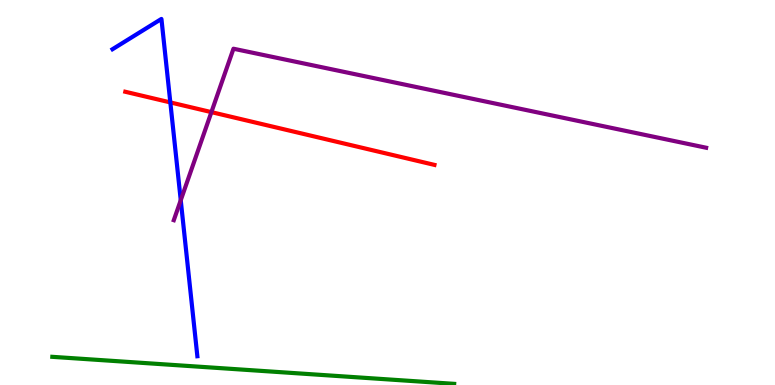[{'lines': ['blue', 'red'], 'intersections': [{'x': 2.2, 'y': 7.34}]}, {'lines': ['green', 'red'], 'intersections': []}, {'lines': ['purple', 'red'], 'intersections': [{'x': 2.73, 'y': 7.09}]}, {'lines': ['blue', 'green'], 'intersections': []}, {'lines': ['blue', 'purple'], 'intersections': [{'x': 2.33, 'y': 4.8}]}, {'lines': ['green', 'purple'], 'intersections': []}]